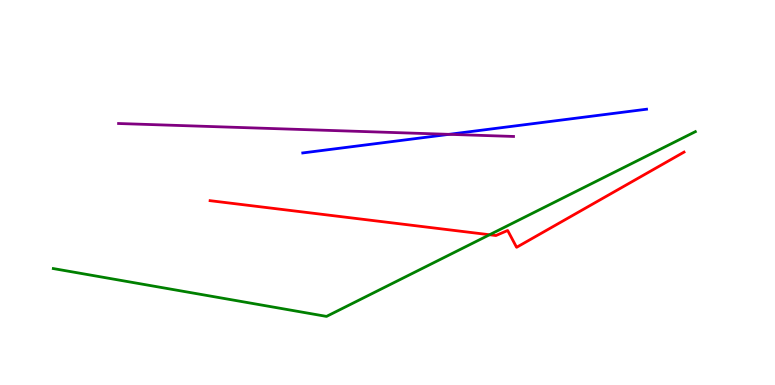[{'lines': ['blue', 'red'], 'intersections': []}, {'lines': ['green', 'red'], 'intersections': [{'x': 6.32, 'y': 3.9}]}, {'lines': ['purple', 'red'], 'intersections': []}, {'lines': ['blue', 'green'], 'intersections': []}, {'lines': ['blue', 'purple'], 'intersections': [{'x': 5.79, 'y': 6.51}]}, {'lines': ['green', 'purple'], 'intersections': []}]